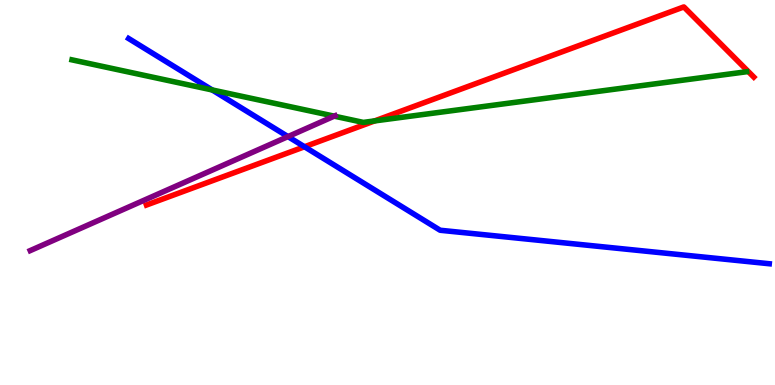[{'lines': ['blue', 'red'], 'intersections': [{'x': 3.93, 'y': 6.19}]}, {'lines': ['green', 'red'], 'intersections': [{'x': 4.83, 'y': 6.86}]}, {'lines': ['purple', 'red'], 'intersections': []}, {'lines': ['blue', 'green'], 'intersections': [{'x': 2.74, 'y': 7.66}]}, {'lines': ['blue', 'purple'], 'intersections': [{'x': 3.72, 'y': 6.45}]}, {'lines': ['green', 'purple'], 'intersections': [{'x': 4.31, 'y': 6.98}]}]